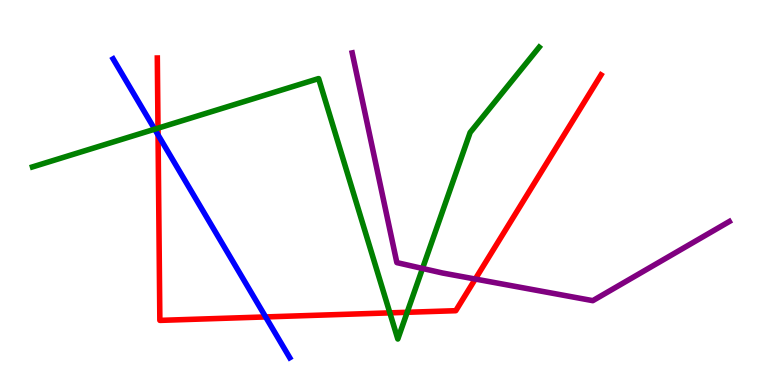[{'lines': ['blue', 'red'], 'intersections': [{'x': 2.04, 'y': 6.5}, {'x': 3.43, 'y': 1.77}]}, {'lines': ['green', 'red'], 'intersections': [{'x': 2.04, 'y': 6.67}, {'x': 5.03, 'y': 1.87}, {'x': 5.25, 'y': 1.89}]}, {'lines': ['purple', 'red'], 'intersections': [{'x': 6.13, 'y': 2.75}]}, {'lines': ['blue', 'green'], 'intersections': [{'x': 2.0, 'y': 6.64}]}, {'lines': ['blue', 'purple'], 'intersections': []}, {'lines': ['green', 'purple'], 'intersections': [{'x': 5.45, 'y': 3.03}]}]